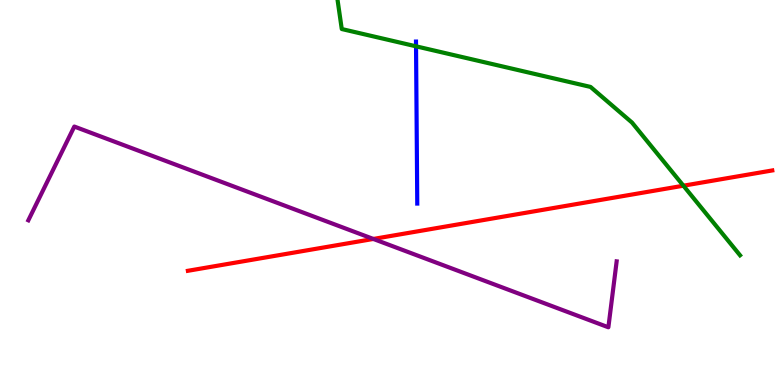[{'lines': ['blue', 'red'], 'intersections': []}, {'lines': ['green', 'red'], 'intersections': [{'x': 8.82, 'y': 5.18}]}, {'lines': ['purple', 'red'], 'intersections': [{'x': 4.82, 'y': 3.79}]}, {'lines': ['blue', 'green'], 'intersections': [{'x': 5.37, 'y': 8.8}]}, {'lines': ['blue', 'purple'], 'intersections': []}, {'lines': ['green', 'purple'], 'intersections': []}]